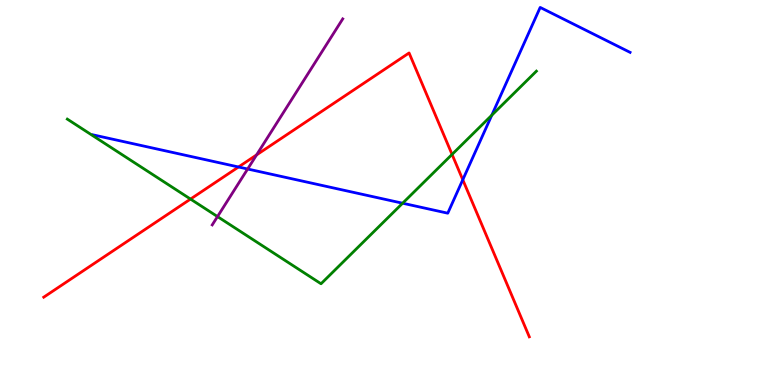[{'lines': ['blue', 'red'], 'intersections': [{'x': 3.08, 'y': 5.66}, {'x': 5.97, 'y': 5.33}]}, {'lines': ['green', 'red'], 'intersections': [{'x': 2.46, 'y': 4.83}, {'x': 5.83, 'y': 5.99}]}, {'lines': ['purple', 'red'], 'intersections': [{'x': 3.31, 'y': 5.98}]}, {'lines': ['blue', 'green'], 'intersections': [{'x': 5.2, 'y': 4.72}, {'x': 6.35, 'y': 7.01}]}, {'lines': ['blue', 'purple'], 'intersections': [{'x': 3.2, 'y': 5.61}]}, {'lines': ['green', 'purple'], 'intersections': [{'x': 2.81, 'y': 4.37}]}]